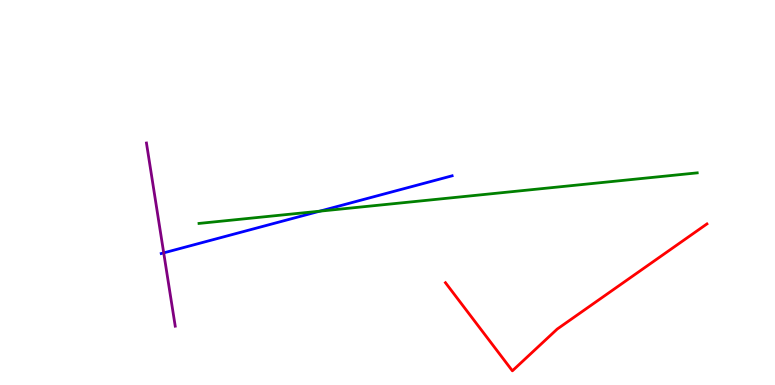[{'lines': ['blue', 'red'], 'intersections': []}, {'lines': ['green', 'red'], 'intersections': []}, {'lines': ['purple', 'red'], 'intersections': []}, {'lines': ['blue', 'green'], 'intersections': [{'x': 4.13, 'y': 4.51}]}, {'lines': ['blue', 'purple'], 'intersections': [{'x': 2.11, 'y': 3.43}]}, {'lines': ['green', 'purple'], 'intersections': []}]